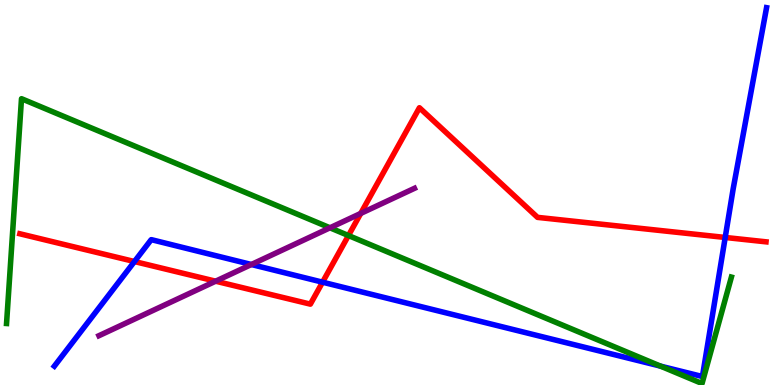[{'lines': ['blue', 'red'], 'intersections': [{'x': 1.73, 'y': 3.21}, {'x': 4.16, 'y': 2.67}, {'x': 9.36, 'y': 3.83}]}, {'lines': ['green', 'red'], 'intersections': [{'x': 4.5, 'y': 3.88}]}, {'lines': ['purple', 'red'], 'intersections': [{'x': 2.78, 'y': 2.7}, {'x': 4.65, 'y': 4.46}]}, {'lines': ['blue', 'green'], 'intersections': [{'x': 8.52, 'y': 0.49}]}, {'lines': ['blue', 'purple'], 'intersections': [{'x': 3.24, 'y': 3.13}]}, {'lines': ['green', 'purple'], 'intersections': [{'x': 4.26, 'y': 4.08}]}]